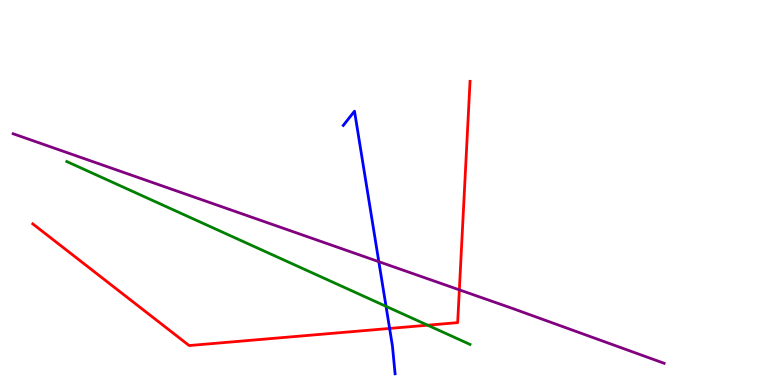[{'lines': ['blue', 'red'], 'intersections': [{'x': 5.03, 'y': 1.47}]}, {'lines': ['green', 'red'], 'intersections': [{'x': 5.52, 'y': 1.55}]}, {'lines': ['purple', 'red'], 'intersections': [{'x': 5.93, 'y': 2.47}]}, {'lines': ['blue', 'green'], 'intersections': [{'x': 4.98, 'y': 2.04}]}, {'lines': ['blue', 'purple'], 'intersections': [{'x': 4.89, 'y': 3.2}]}, {'lines': ['green', 'purple'], 'intersections': []}]